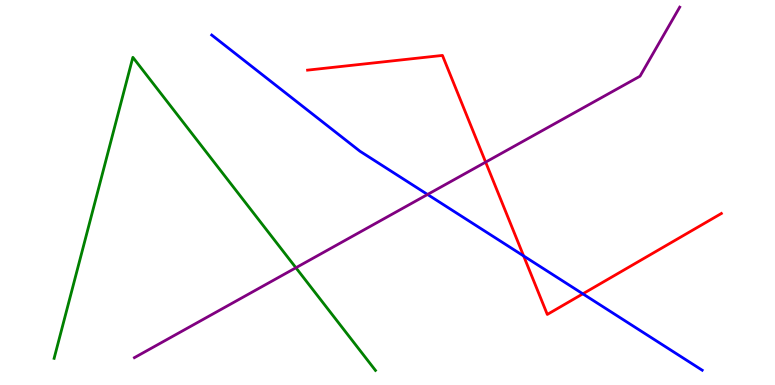[{'lines': ['blue', 'red'], 'intersections': [{'x': 6.76, 'y': 3.35}, {'x': 7.52, 'y': 2.37}]}, {'lines': ['green', 'red'], 'intersections': []}, {'lines': ['purple', 'red'], 'intersections': [{'x': 6.27, 'y': 5.79}]}, {'lines': ['blue', 'green'], 'intersections': []}, {'lines': ['blue', 'purple'], 'intersections': [{'x': 5.52, 'y': 4.95}]}, {'lines': ['green', 'purple'], 'intersections': [{'x': 3.82, 'y': 3.05}]}]